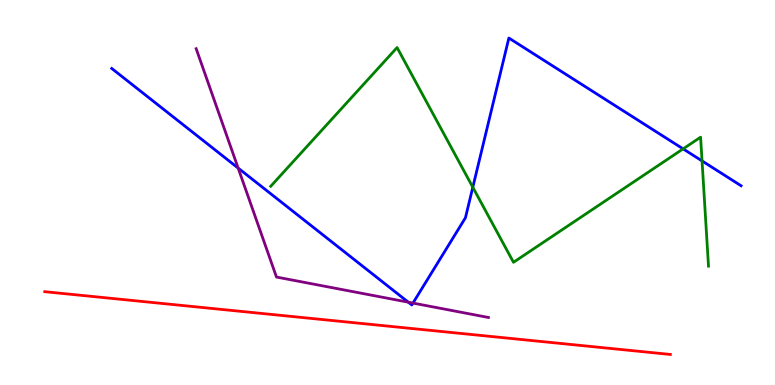[{'lines': ['blue', 'red'], 'intersections': []}, {'lines': ['green', 'red'], 'intersections': []}, {'lines': ['purple', 'red'], 'intersections': []}, {'lines': ['blue', 'green'], 'intersections': [{'x': 6.1, 'y': 5.14}, {'x': 8.81, 'y': 6.13}, {'x': 9.06, 'y': 5.82}]}, {'lines': ['blue', 'purple'], 'intersections': [{'x': 3.07, 'y': 5.63}, {'x': 5.27, 'y': 2.15}, {'x': 5.33, 'y': 2.13}]}, {'lines': ['green', 'purple'], 'intersections': []}]